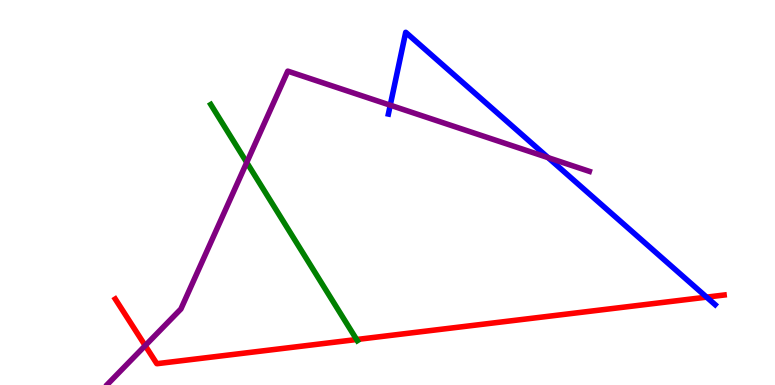[{'lines': ['blue', 'red'], 'intersections': [{'x': 9.12, 'y': 2.28}]}, {'lines': ['green', 'red'], 'intersections': [{'x': 4.6, 'y': 1.18}]}, {'lines': ['purple', 'red'], 'intersections': [{'x': 1.87, 'y': 1.02}]}, {'lines': ['blue', 'green'], 'intersections': []}, {'lines': ['blue', 'purple'], 'intersections': [{'x': 5.04, 'y': 7.27}, {'x': 7.07, 'y': 5.91}]}, {'lines': ['green', 'purple'], 'intersections': [{'x': 3.18, 'y': 5.78}]}]